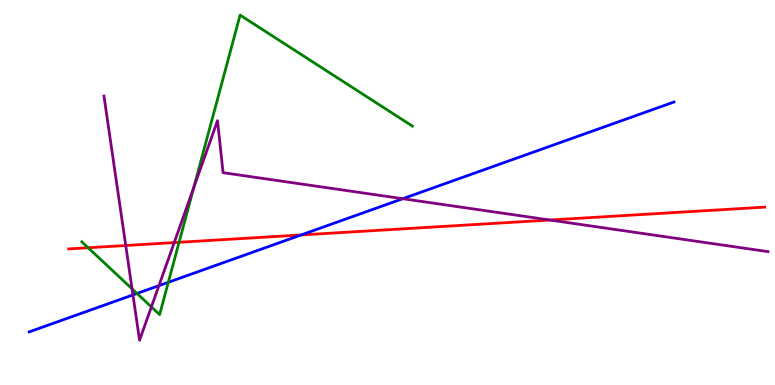[{'lines': ['blue', 'red'], 'intersections': [{'x': 3.88, 'y': 3.9}]}, {'lines': ['green', 'red'], 'intersections': [{'x': 1.14, 'y': 3.56}, {'x': 2.31, 'y': 3.71}]}, {'lines': ['purple', 'red'], 'intersections': [{'x': 1.62, 'y': 3.62}, {'x': 2.25, 'y': 3.7}, {'x': 7.1, 'y': 4.29}]}, {'lines': ['blue', 'green'], 'intersections': [{'x': 1.77, 'y': 2.38}, {'x': 2.17, 'y': 2.67}]}, {'lines': ['blue', 'purple'], 'intersections': [{'x': 1.72, 'y': 2.34}, {'x': 2.05, 'y': 2.58}, {'x': 5.2, 'y': 4.84}]}, {'lines': ['green', 'purple'], 'intersections': [{'x': 1.7, 'y': 2.5}, {'x': 1.95, 'y': 2.03}, {'x': 2.5, 'y': 5.13}]}]